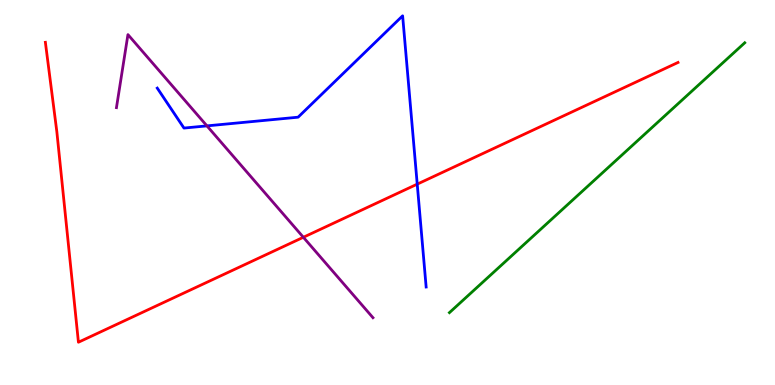[{'lines': ['blue', 'red'], 'intersections': [{'x': 5.38, 'y': 5.22}]}, {'lines': ['green', 'red'], 'intersections': []}, {'lines': ['purple', 'red'], 'intersections': [{'x': 3.91, 'y': 3.84}]}, {'lines': ['blue', 'green'], 'intersections': []}, {'lines': ['blue', 'purple'], 'intersections': [{'x': 2.67, 'y': 6.73}]}, {'lines': ['green', 'purple'], 'intersections': []}]